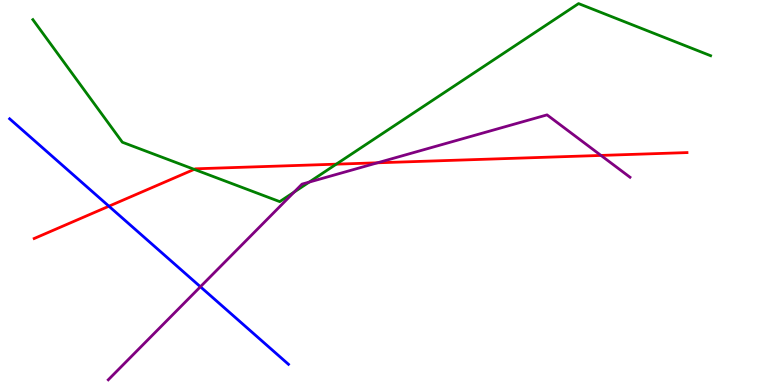[{'lines': ['blue', 'red'], 'intersections': [{'x': 1.41, 'y': 4.64}]}, {'lines': ['green', 'red'], 'intersections': [{'x': 2.51, 'y': 5.6}, {'x': 4.34, 'y': 5.74}]}, {'lines': ['purple', 'red'], 'intersections': [{'x': 4.87, 'y': 5.77}, {'x': 7.75, 'y': 5.96}]}, {'lines': ['blue', 'green'], 'intersections': []}, {'lines': ['blue', 'purple'], 'intersections': [{'x': 2.59, 'y': 2.55}]}, {'lines': ['green', 'purple'], 'intersections': [{'x': 3.8, 'y': 5.01}, {'x': 3.99, 'y': 5.27}]}]